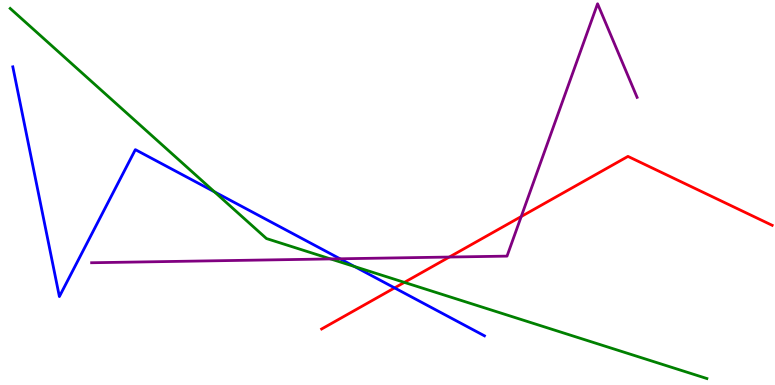[{'lines': ['blue', 'red'], 'intersections': [{'x': 5.09, 'y': 2.52}]}, {'lines': ['green', 'red'], 'intersections': [{'x': 5.22, 'y': 2.67}]}, {'lines': ['purple', 'red'], 'intersections': [{'x': 5.8, 'y': 3.32}, {'x': 6.73, 'y': 4.38}]}, {'lines': ['blue', 'green'], 'intersections': [{'x': 2.77, 'y': 5.02}, {'x': 4.58, 'y': 3.08}]}, {'lines': ['blue', 'purple'], 'intersections': [{'x': 4.39, 'y': 3.28}]}, {'lines': ['green', 'purple'], 'intersections': [{'x': 4.27, 'y': 3.27}]}]